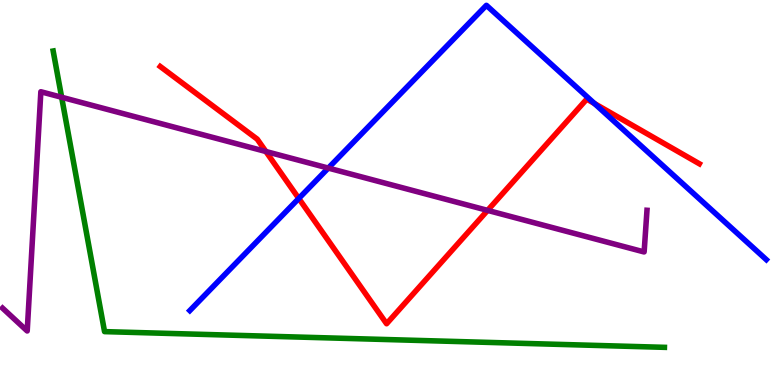[{'lines': ['blue', 'red'], 'intersections': [{'x': 3.86, 'y': 4.85}, {'x': 7.67, 'y': 7.31}]}, {'lines': ['green', 'red'], 'intersections': []}, {'lines': ['purple', 'red'], 'intersections': [{'x': 3.43, 'y': 6.06}, {'x': 6.29, 'y': 4.54}]}, {'lines': ['blue', 'green'], 'intersections': []}, {'lines': ['blue', 'purple'], 'intersections': [{'x': 4.24, 'y': 5.63}]}, {'lines': ['green', 'purple'], 'intersections': [{'x': 0.795, 'y': 7.47}]}]